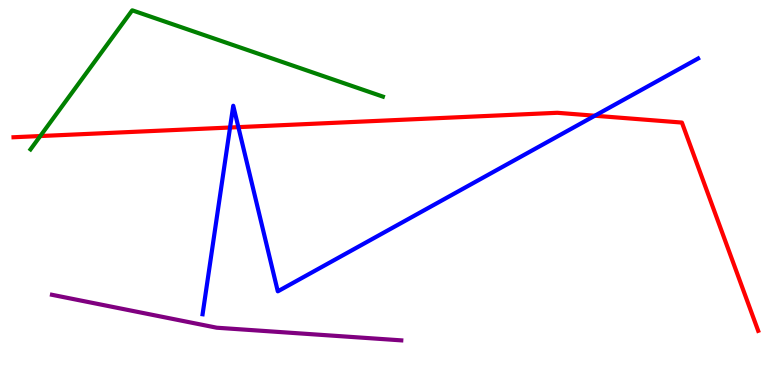[{'lines': ['blue', 'red'], 'intersections': [{'x': 2.97, 'y': 6.69}, {'x': 3.08, 'y': 6.7}, {'x': 7.67, 'y': 6.99}]}, {'lines': ['green', 'red'], 'intersections': [{'x': 0.52, 'y': 6.47}]}, {'lines': ['purple', 'red'], 'intersections': []}, {'lines': ['blue', 'green'], 'intersections': []}, {'lines': ['blue', 'purple'], 'intersections': []}, {'lines': ['green', 'purple'], 'intersections': []}]